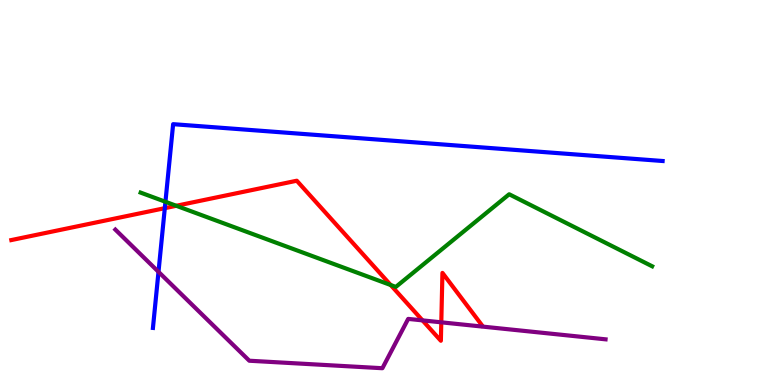[{'lines': ['blue', 'red'], 'intersections': [{'x': 2.13, 'y': 4.59}]}, {'lines': ['green', 'red'], 'intersections': [{'x': 2.27, 'y': 4.66}, {'x': 5.04, 'y': 2.6}]}, {'lines': ['purple', 'red'], 'intersections': [{'x': 5.45, 'y': 1.68}, {'x': 5.69, 'y': 1.63}]}, {'lines': ['blue', 'green'], 'intersections': [{'x': 2.13, 'y': 4.76}]}, {'lines': ['blue', 'purple'], 'intersections': [{'x': 2.05, 'y': 2.94}]}, {'lines': ['green', 'purple'], 'intersections': []}]